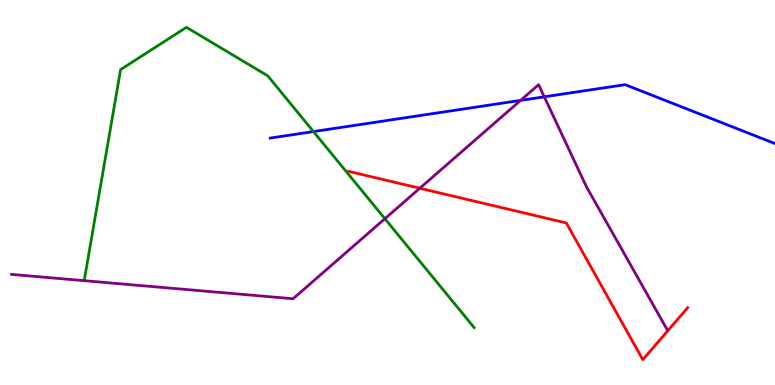[{'lines': ['blue', 'red'], 'intersections': []}, {'lines': ['green', 'red'], 'intersections': []}, {'lines': ['purple', 'red'], 'intersections': [{'x': 5.42, 'y': 5.11}]}, {'lines': ['blue', 'green'], 'intersections': [{'x': 4.04, 'y': 6.58}]}, {'lines': ['blue', 'purple'], 'intersections': [{'x': 6.72, 'y': 7.39}, {'x': 7.02, 'y': 7.49}]}, {'lines': ['green', 'purple'], 'intersections': [{'x': 4.97, 'y': 4.32}]}]